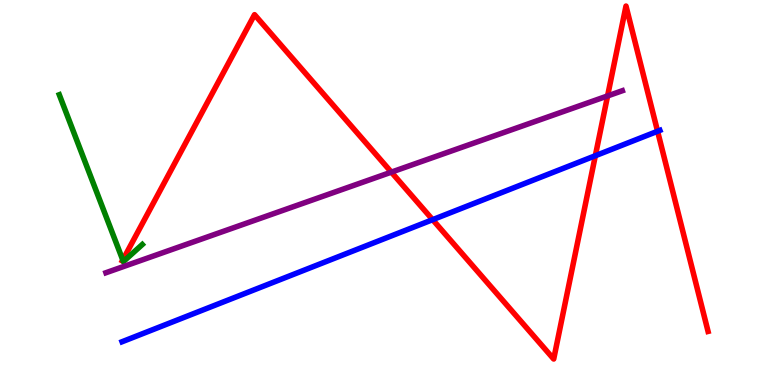[{'lines': ['blue', 'red'], 'intersections': [{'x': 5.58, 'y': 4.29}, {'x': 7.68, 'y': 5.96}, {'x': 8.48, 'y': 6.59}]}, {'lines': ['green', 'red'], 'intersections': [{'x': 1.58, 'y': 3.25}]}, {'lines': ['purple', 'red'], 'intersections': [{'x': 5.05, 'y': 5.53}, {'x': 7.84, 'y': 7.51}]}, {'lines': ['blue', 'green'], 'intersections': []}, {'lines': ['blue', 'purple'], 'intersections': []}, {'lines': ['green', 'purple'], 'intersections': []}]